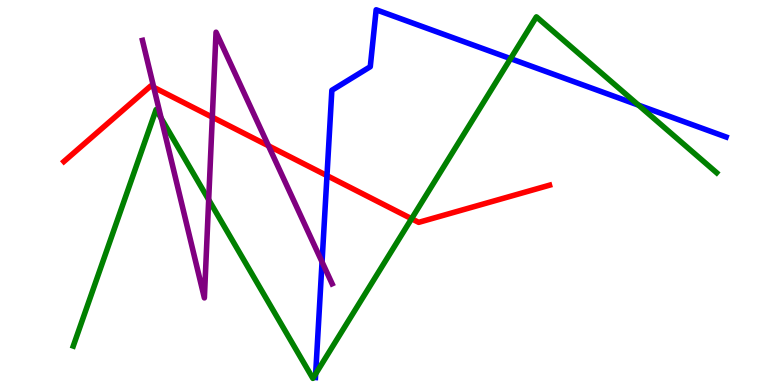[{'lines': ['blue', 'red'], 'intersections': [{'x': 4.22, 'y': 5.44}]}, {'lines': ['green', 'red'], 'intersections': [{'x': 5.31, 'y': 4.32}]}, {'lines': ['purple', 'red'], 'intersections': [{'x': 1.98, 'y': 7.73}, {'x': 2.74, 'y': 6.96}, {'x': 3.46, 'y': 6.21}]}, {'lines': ['blue', 'green'], 'intersections': [{'x': 4.07, 'y': 0.289}, {'x': 6.59, 'y': 8.48}, {'x': 8.24, 'y': 7.27}]}, {'lines': ['blue', 'purple'], 'intersections': [{'x': 4.16, 'y': 3.2}]}, {'lines': ['green', 'purple'], 'intersections': [{'x': 2.08, 'y': 6.93}, {'x': 2.69, 'y': 4.81}]}]